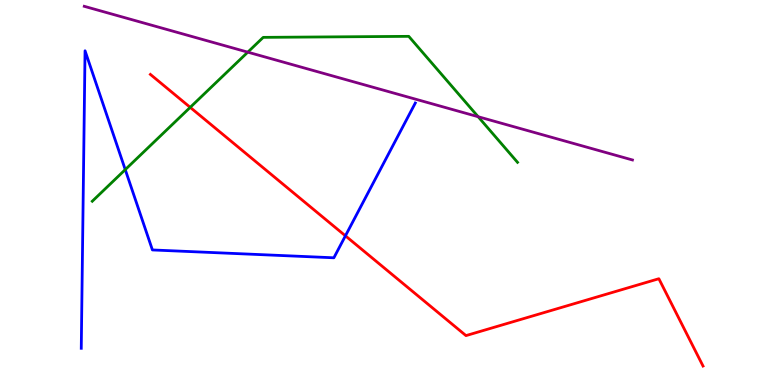[{'lines': ['blue', 'red'], 'intersections': [{'x': 4.46, 'y': 3.87}]}, {'lines': ['green', 'red'], 'intersections': [{'x': 2.45, 'y': 7.21}]}, {'lines': ['purple', 'red'], 'intersections': []}, {'lines': ['blue', 'green'], 'intersections': [{'x': 1.62, 'y': 5.59}]}, {'lines': ['blue', 'purple'], 'intersections': []}, {'lines': ['green', 'purple'], 'intersections': [{'x': 3.2, 'y': 8.65}, {'x': 6.17, 'y': 6.97}]}]